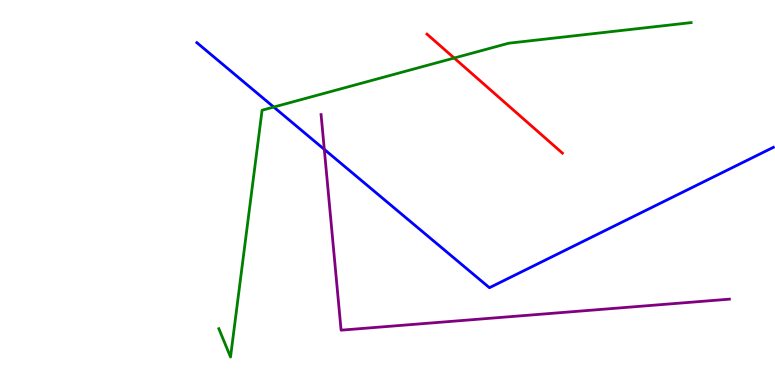[{'lines': ['blue', 'red'], 'intersections': []}, {'lines': ['green', 'red'], 'intersections': [{'x': 5.86, 'y': 8.49}]}, {'lines': ['purple', 'red'], 'intersections': []}, {'lines': ['blue', 'green'], 'intersections': [{'x': 3.53, 'y': 7.22}]}, {'lines': ['blue', 'purple'], 'intersections': [{'x': 4.18, 'y': 6.12}]}, {'lines': ['green', 'purple'], 'intersections': []}]